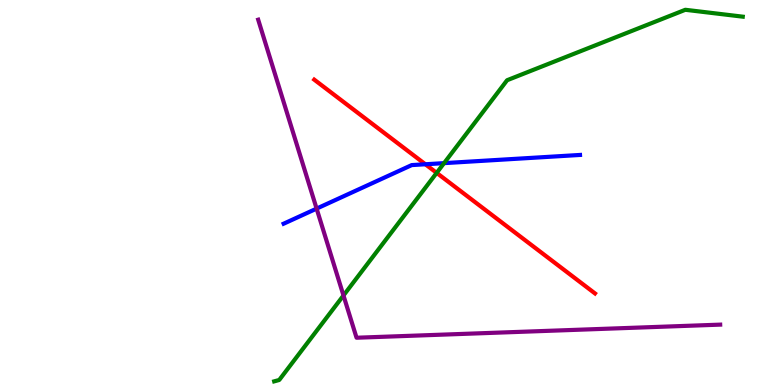[{'lines': ['blue', 'red'], 'intersections': [{'x': 5.49, 'y': 5.73}]}, {'lines': ['green', 'red'], 'intersections': [{'x': 5.63, 'y': 5.51}]}, {'lines': ['purple', 'red'], 'intersections': []}, {'lines': ['blue', 'green'], 'intersections': [{'x': 5.73, 'y': 5.76}]}, {'lines': ['blue', 'purple'], 'intersections': [{'x': 4.09, 'y': 4.58}]}, {'lines': ['green', 'purple'], 'intersections': [{'x': 4.43, 'y': 2.33}]}]